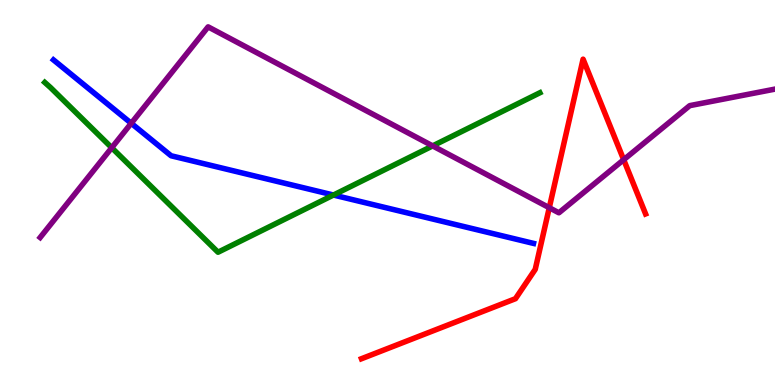[{'lines': ['blue', 'red'], 'intersections': []}, {'lines': ['green', 'red'], 'intersections': []}, {'lines': ['purple', 'red'], 'intersections': [{'x': 7.09, 'y': 4.6}, {'x': 8.05, 'y': 5.85}]}, {'lines': ['blue', 'green'], 'intersections': [{'x': 4.3, 'y': 4.93}]}, {'lines': ['blue', 'purple'], 'intersections': [{'x': 1.69, 'y': 6.8}]}, {'lines': ['green', 'purple'], 'intersections': [{'x': 1.44, 'y': 6.16}, {'x': 5.58, 'y': 6.21}]}]